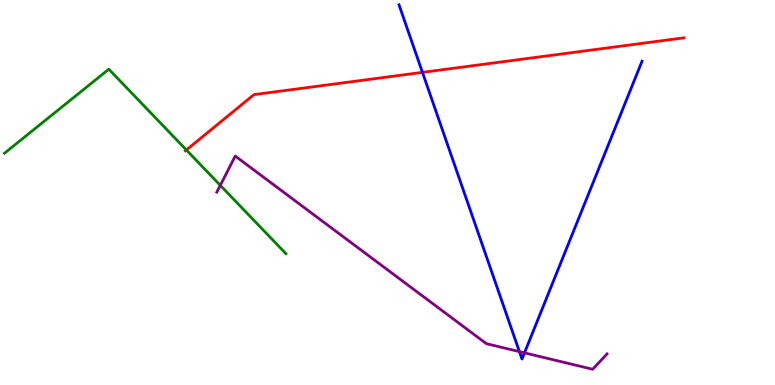[{'lines': ['blue', 'red'], 'intersections': [{'x': 5.45, 'y': 8.12}]}, {'lines': ['green', 'red'], 'intersections': [{'x': 2.4, 'y': 6.1}]}, {'lines': ['purple', 'red'], 'intersections': []}, {'lines': ['blue', 'green'], 'intersections': []}, {'lines': ['blue', 'purple'], 'intersections': [{'x': 6.7, 'y': 0.867}, {'x': 6.77, 'y': 0.835}]}, {'lines': ['green', 'purple'], 'intersections': [{'x': 2.84, 'y': 5.19}]}]